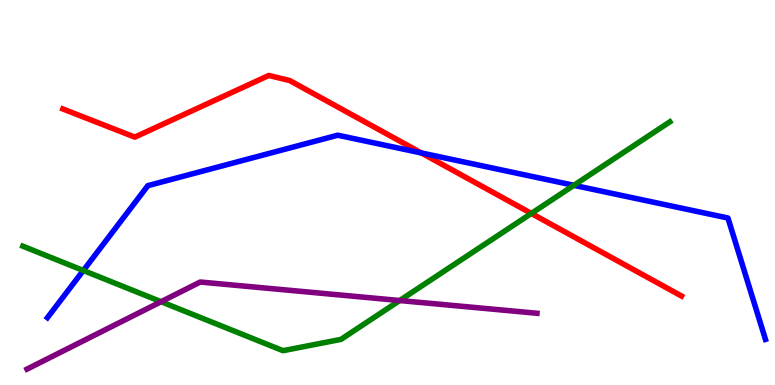[{'lines': ['blue', 'red'], 'intersections': [{'x': 5.44, 'y': 6.03}]}, {'lines': ['green', 'red'], 'intersections': [{'x': 6.86, 'y': 4.46}]}, {'lines': ['purple', 'red'], 'intersections': []}, {'lines': ['blue', 'green'], 'intersections': [{'x': 1.08, 'y': 2.97}, {'x': 7.4, 'y': 5.19}]}, {'lines': ['blue', 'purple'], 'intersections': []}, {'lines': ['green', 'purple'], 'intersections': [{'x': 2.08, 'y': 2.16}, {'x': 5.16, 'y': 2.19}]}]